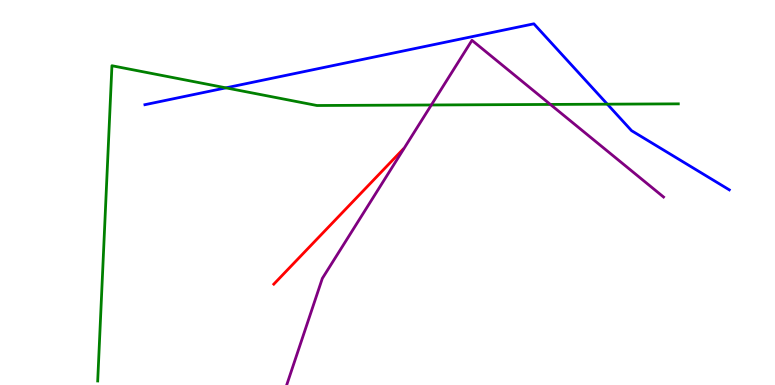[{'lines': ['blue', 'red'], 'intersections': []}, {'lines': ['green', 'red'], 'intersections': []}, {'lines': ['purple', 'red'], 'intersections': []}, {'lines': ['blue', 'green'], 'intersections': [{'x': 2.92, 'y': 7.72}, {'x': 7.84, 'y': 7.29}]}, {'lines': ['blue', 'purple'], 'intersections': []}, {'lines': ['green', 'purple'], 'intersections': [{'x': 5.57, 'y': 7.27}, {'x': 7.1, 'y': 7.29}]}]